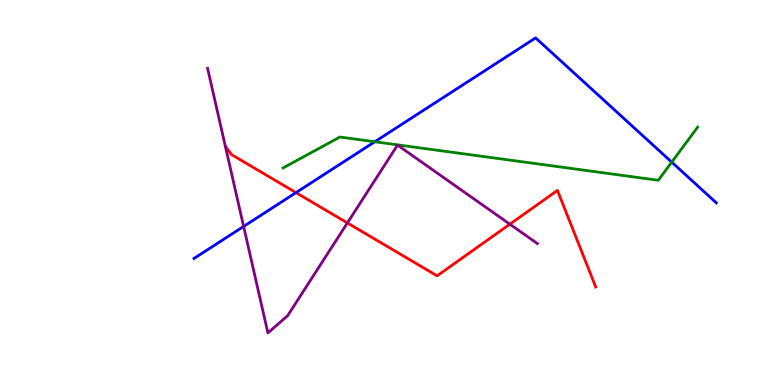[{'lines': ['blue', 'red'], 'intersections': [{'x': 3.82, 'y': 5.0}]}, {'lines': ['green', 'red'], 'intersections': []}, {'lines': ['purple', 'red'], 'intersections': [{'x': 4.48, 'y': 4.21}, {'x': 6.58, 'y': 4.18}]}, {'lines': ['blue', 'green'], 'intersections': [{'x': 4.84, 'y': 6.32}, {'x': 8.67, 'y': 5.79}]}, {'lines': ['blue', 'purple'], 'intersections': [{'x': 3.14, 'y': 4.12}]}, {'lines': ['green', 'purple'], 'intersections': []}]